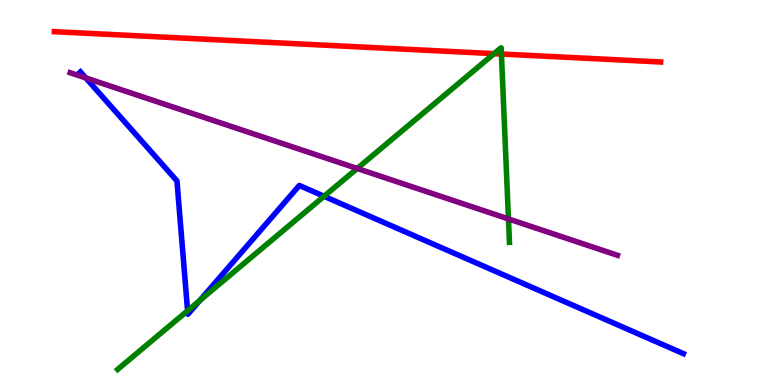[{'lines': ['blue', 'red'], 'intersections': []}, {'lines': ['green', 'red'], 'intersections': [{'x': 6.38, 'y': 8.61}, {'x': 6.47, 'y': 8.6}]}, {'lines': ['purple', 'red'], 'intersections': []}, {'lines': ['blue', 'green'], 'intersections': [{'x': 2.42, 'y': 1.93}, {'x': 2.58, 'y': 2.19}, {'x': 4.18, 'y': 4.9}]}, {'lines': ['blue', 'purple'], 'intersections': [{'x': 1.11, 'y': 7.98}]}, {'lines': ['green', 'purple'], 'intersections': [{'x': 4.61, 'y': 5.62}, {'x': 6.56, 'y': 4.31}]}]